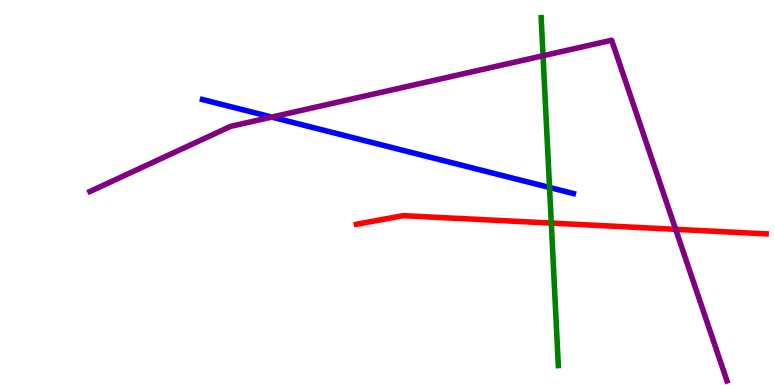[{'lines': ['blue', 'red'], 'intersections': []}, {'lines': ['green', 'red'], 'intersections': [{'x': 7.11, 'y': 4.21}]}, {'lines': ['purple', 'red'], 'intersections': [{'x': 8.72, 'y': 4.04}]}, {'lines': ['blue', 'green'], 'intersections': [{'x': 7.09, 'y': 5.13}]}, {'lines': ['blue', 'purple'], 'intersections': [{'x': 3.51, 'y': 6.96}]}, {'lines': ['green', 'purple'], 'intersections': [{'x': 7.01, 'y': 8.55}]}]